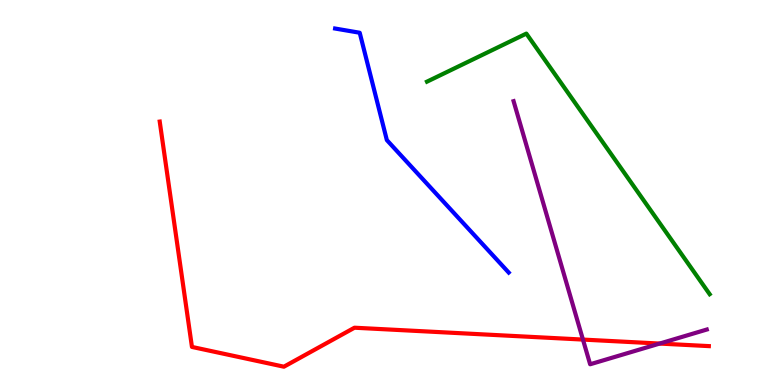[{'lines': ['blue', 'red'], 'intersections': []}, {'lines': ['green', 'red'], 'intersections': []}, {'lines': ['purple', 'red'], 'intersections': [{'x': 7.52, 'y': 1.18}, {'x': 8.51, 'y': 1.08}]}, {'lines': ['blue', 'green'], 'intersections': []}, {'lines': ['blue', 'purple'], 'intersections': []}, {'lines': ['green', 'purple'], 'intersections': []}]